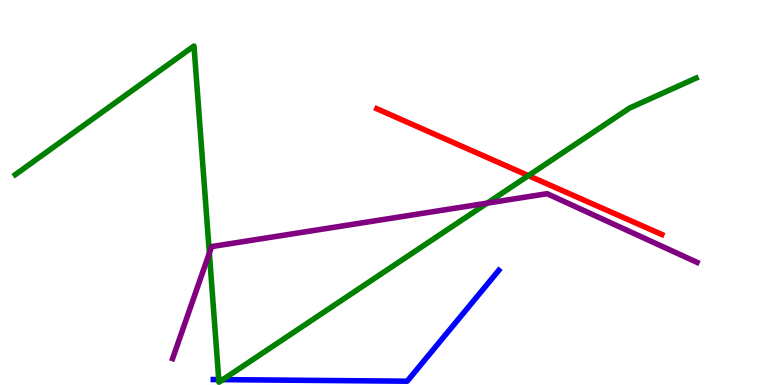[{'lines': ['blue', 'red'], 'intersections': []}, {'lines': ['green', 'red'], 'intersections': [{'x': 6.82, 'y': 5.44}]}, {'lines': ['purple', 'red'], 'intersections': []}, {'lines': ['blue', 'green'], 'intersections': [{'x': 2.82, 'y': 0.14}, {'x': 2.87, 'y': 0.139}]}, {'lines': ['blue', 'purple'], 'intersections': []}, {'lines': ['green', 'purple'], 'intersections': [{'x': 2.7, 'y': 3.43}, {'x': 6.29, 'y': 4.72}]}]